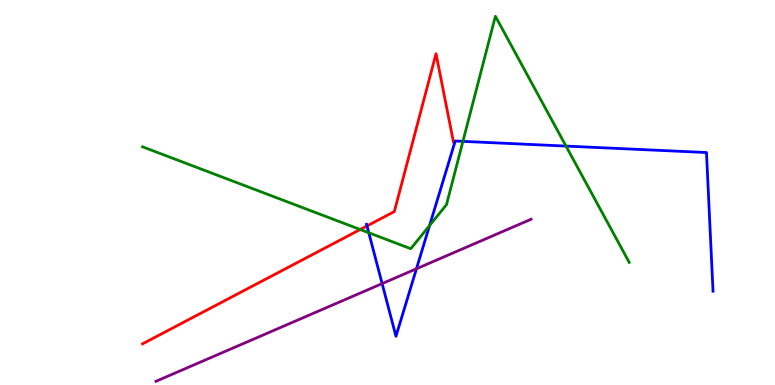[{'lines': ['blue', 'red'], 'intersections': [{'x': 4.74, 'y': 4.13}]}, {'lines': ['green', 'red'], 'intersections': [{'x': 4.65, 'y': 4.04}]}, {'lines': ['purple', 'red'], 'intersections': []}, {'lines': ['blue', 'green'], 'intersections': [{'x': 4.76, 'y': 3.95}, {'x': 5.54, 'y': 4.14}, {'x': 5.97, 'y': 6.33}, {'x': 7.3, 'y': 6.21}]}, {'lines': ['blue', 'purple'], 'intersections': [{'x': 4.93, 'y': 2.63}, {'x': 5.37, 'y': 3.02}]}, {'lines': ['green', 'purple'], 'intersections': []}]